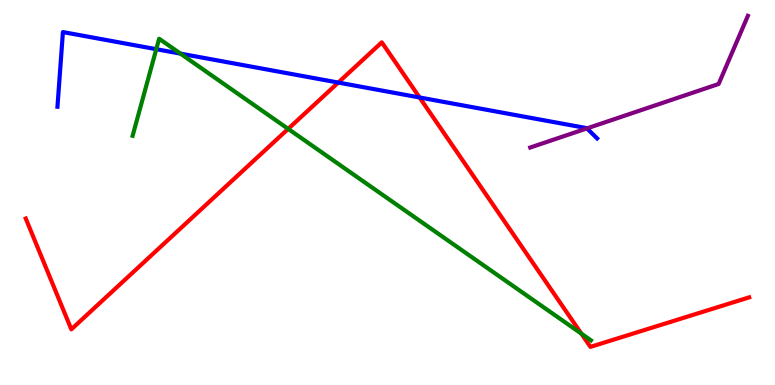[{'lines': ['blue', 'red'], 'intersections': [{'x': 4.36, 'y': 7.86}, {'x': 5.41, 'y': 7.47}]}, {'lines': ['green', 'red'], 'intersections': [{'x': 3.72, 'y': 6.65}, {'x': 7.5, 'y': 1.33}]}, {'lines': ['purple', 'red'], 'intersections': []}, {'lines': ['blue', 'green'], 'intersections': [{'x': 2.02, 'y': 8.72}, {'x': 2.33, 'y': 8.61}]}, {'lines': ['blue', 'purple'], 'intersections': [{'x': 7.57, 'y': 6.67}]}, {'lines': ['green', 'purple'], 'intersections': []}]